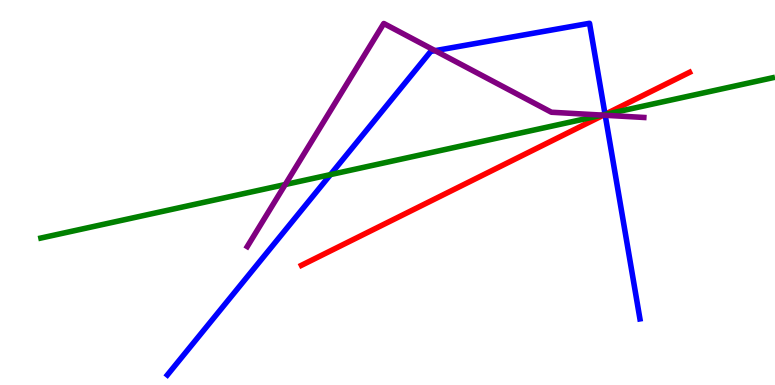[{'lines': ['blue', 'red'], 'intersections': [{'x': 7.81, 'y': 7.03}]}, {'lines': ['green', 'red'], 'intersections': [{'x': 7.8, 'y': 7.02}]}, {'lines': ['purple', 'red'], 'intersections': [{'x': 7.79, 'y': 7.01}]}, {'lines': ['blue', 'green'], 'intersections': [{'x': 4.26, 'y': 5.46}, {'x': 7.81, 'y': 7.03}]}, {'lines': ['blue', 'purple'], 'intersections': [{'x': 5.61, 'y': 8.68}, {'x': 7.81, 'y': 7.01}]}, {'lines': ['green', 'purple'], 'intersections': [{'x': 3.68, 'y': 5.21}, {'x': 7.77, 'y': 7.01}]}]